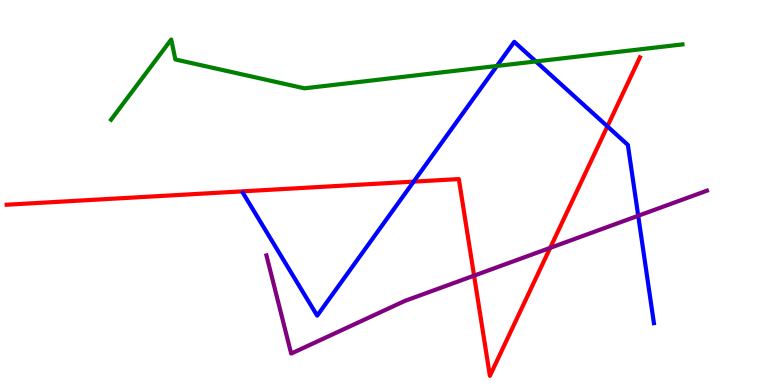[{'lines': ['blue', 'red'], 'intersections': [{'x': 5.34, 'y': 5.28}, {'x': 7.84, 'y': 6.72}]}, {'lines': ['green', 'red'], 'intersections': []}, {'lines': ['purple', 'red'], 'intersections': [{'x': 6.12, 'y': 2.84}, {'x': 7.1, 'y': 3.56}]}, {'lines': ['blue', 'green'], 'intersections': [{'x': 6.41, 'y': 8.29}, {'x': 6.91, 'y': 8.4}]}, {'lines': ['blue', 'purple'], 'intersections': [{'x': 8.24, 'y': 4.4}]}, {'lines': ['green', 'purple'], 'intersections': []}]